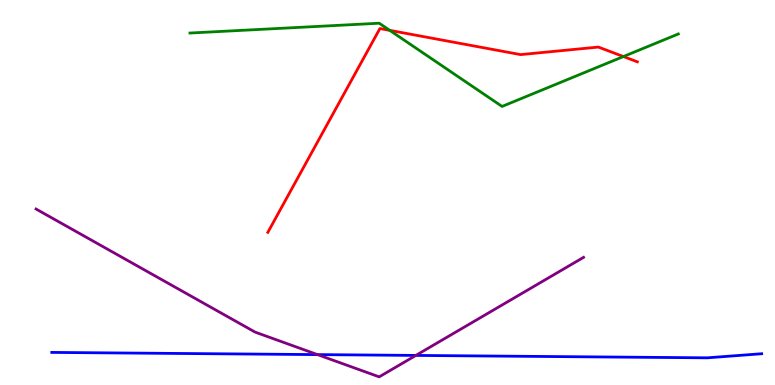[{'lines': ['blue', 'red'], 'intersections': []}, {'lines': ['green', 'red'], 'intersections': [{'x': 5.03, 'y': 9.21}, {'x': 8.04, 'y': 8.53}]}, {'lines': ['purple', 'red'], 'intersections': []}, {'lines': ['blue', 'green'], 'intersections': []}, {'lines': ['blue', 'purple'], 'intersections': [{'x': 4.1, 'y': 0.789}, {'x': 5.37, 'y': 0.768}]}, {'lines': ['green', 'purple'], 'intersections': []}]